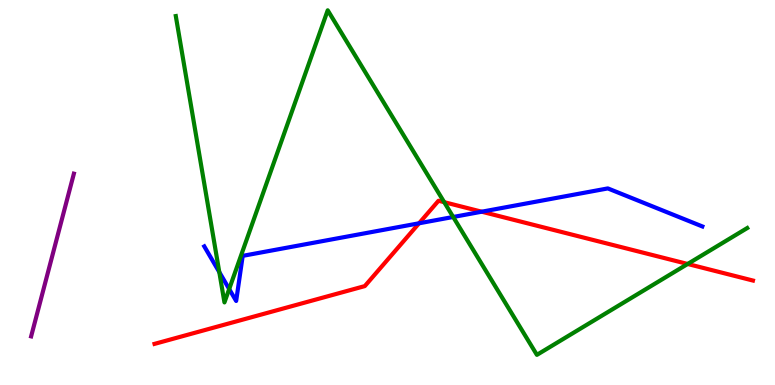[{'lines': ['blue', 'red'], 'intersections': [{'x': 5.41, 'y': 4.2}, {'x': 6.22, 'y': 4.5}]}, {'lines': ['green', 'red'], 'intersections': [{'x': 5.73, 'y': 4.75}, {'x': 8.87, 'y': 3.14}]}, {'lines': ['purple', 'red'], 'intersections': []}, {'lines': ['blue', 'green'], 'intersections': [{'x': 2.83, 'y': 2.93}, {'x': 2.96, 'y': 2.49}, {'x': 5.85, 'y': 4.36}]}, {'lines': ['blue', 'purple'], 'intersections': []}, {'lines': ['green', 'purple'], 'intersections': []}]